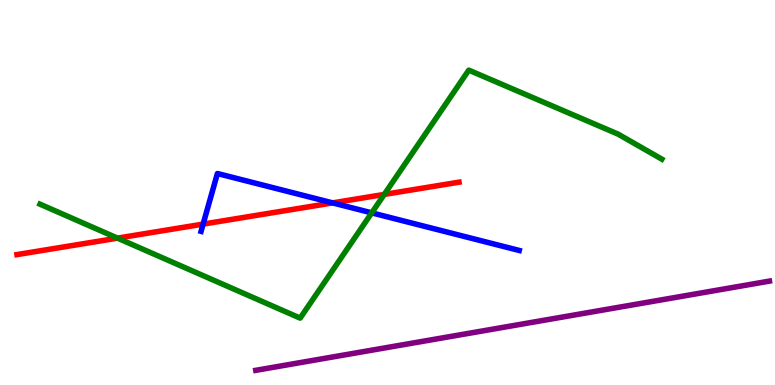[{'lines': ['blue', 'red'], 'intersections': [{'x': 2.62, 'y': 4.18}, {'x': 4.29, 'y': 4.73}]}, {'lines': ['green', 'red'], 'intersections': [{'x': 1.52, 'y': 3.81}, {'x': 4.96, 'y': 4.95}]}, {'lines': ['purple', 'red'], 'intersections': []}, {'lines': ['blue', 'green'], 'intersections': [{'x': 4.8, 'y': 4.47}]}, {'lines': ['blue', 'purple'], 'intersections': []}, {'lines': ['green', 'purple'], 'intersections': []}]